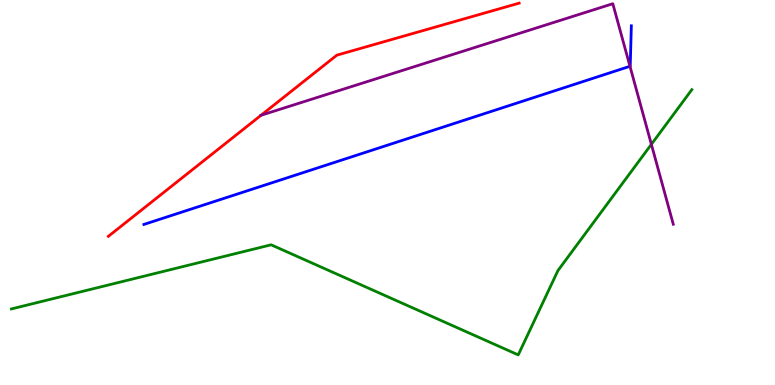[{'lines': ['blue', 'red'], 'intersections': []}, {'lines': ['green', 'red'], 'intersections': []}, {'lines': ['purple', 'red'], 'intersections': [{'x': 3.37, 'y': 7.01}]}, {'lines': ['blue', 'green'], 'intersections': []}, {'lines': ['blue', 'purple'], 'intersections': [{'x': 8.13, 'y': 8.28}]}, {'lines': ['green', 'purple'], 'intersections': [{'x': 8.4, 'y': 6.25}]}]